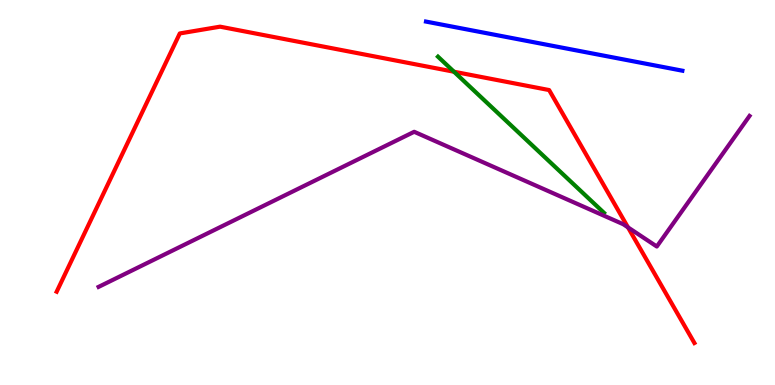[{'lines': ['blue', 'red'], 'intersections': []}, {'lines': ['green', 'red'], 'intersections': [{'x': 5.86, 'y': 8.14}]}, {'lines': ['purple', 'red'], 'intersections': [{'x': 8.1, 'y': 4.09}]}, {'lines': ['blue', 'green'], 'intersections': []}, {'lines': ['blue', 'purple'], 'intersections': []}, {'lines': ['green', 'purple'], 'intersections': []}]